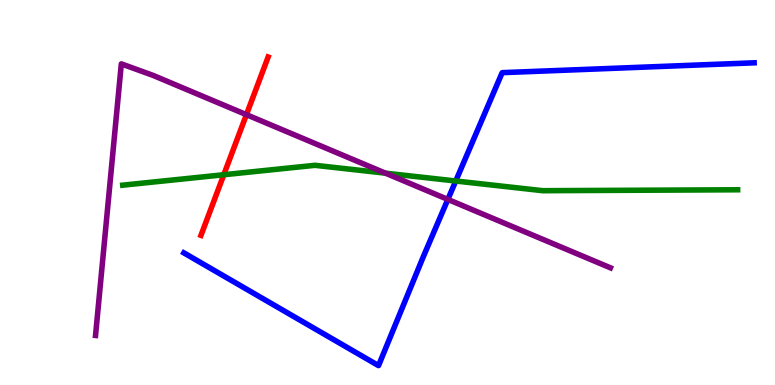[{'lines': ['blue', 'red'], 'intersections': []}, {'lines': ['green', 'red'], 'intersections': [{'x': 2.89, 'y': 5.46}]}, {'lines': ['purple', 'red'], 'intersections': [{'x': 3.18, 'y': 7.02}]}, {'lines': ['blue', 'green'], 'intersections': [{'x': 5.88, 'y': 5.3}]}, {'lines': ['blue', 'purple'], 'intersections': [{'x': 5.78, 'y': 4.82}]}, {'lines': ['green', 'purple'], 'intersections': [{'x': 4.97, 'y': 5.5}]}]